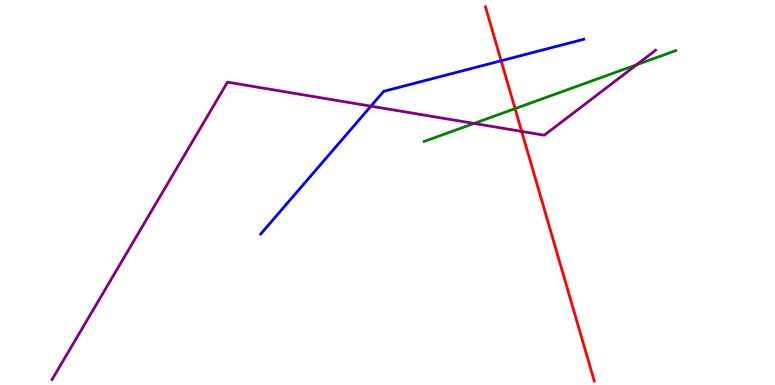[{'lines': ['blue', 'red'], 'intersections': [{'x': 6.47, 'y': 8.42}]}, {'lines': ['green', 'red'], 'intersections': [{'x': 6.65, 'y': 7.18}]}, {'lines': ['purple', 'red'], 'intersections': [{'x': 6.73, 'y': 6.59}]}, {'lines': ['blue', 'green'], 'intersections': []}, {'lines': ['blue', 'purple'], 'intersections': [{'x': 4.79, 'y': 7.24}]}, {'lines': ['green', 'purple'], 'intersections': [{'x': 6.12, 'y': 6.79}, {'x': 8.21, 'y': 8.32}]}]